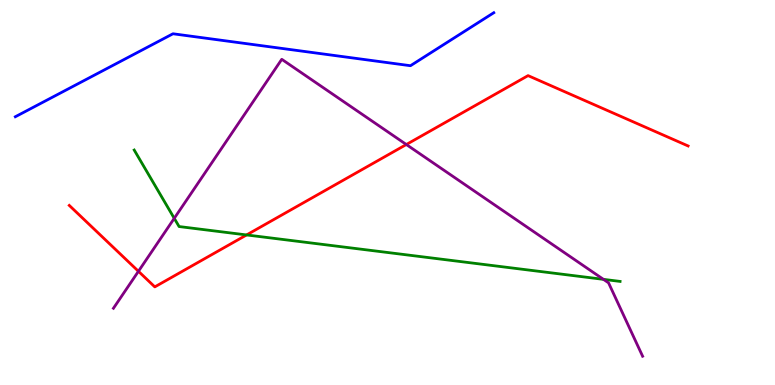[{'lines': ['blue', 'red'], 'intersections': []}, {'lines': ['green', 'red'], 'intersections': [{'x': 3.18, 'y': 3.9}]}, {'lines': ['purple', 'red'], 'intersections': [{'x': 1.79, 'y': 2.95}, {'x': 5.24, 'y': 6.25}]}, {'lines': ['blue', 'green'], 'intersections': []}, {'lines': ['blue', 'purple'], 'intersections': []}, {'lines': ['green', 'purple'], 'intersections': [{'x': 2.25, 'y': 4.33}, {'x': 7.79, 'y': 2.74}]}]